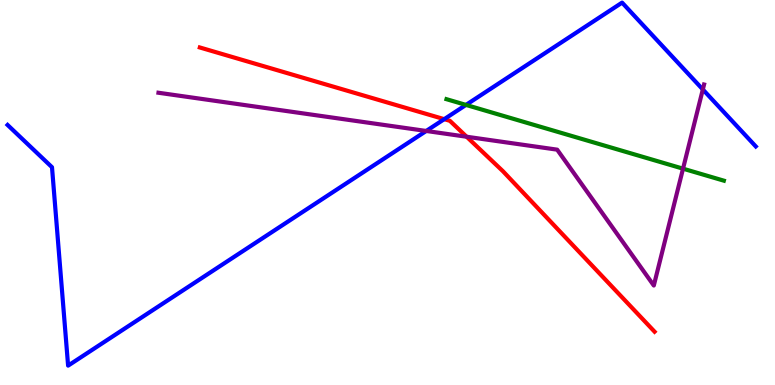[{'lines': ['blue', 'red'], 'intersections': [{'x': 5.73, 'y': 6.9}]}, {'lines': ['green', 'red'], 'intersections': []}, {'lines': ['purple', 'red'], 'intersections': [{'x': 6.02, 'y': 6.45}]}, {'lines': ['blue', 'green'], 'intersections': [{'x': 6.01, 'y': 7.28}]}, {'lines': ['blue', 'purple'], 'intersections': [{'x': 5.5, 'y': 6.6}, {'x': 9.07, 'y': 7.68}]}, {'lines': ['green', 'purple'], 'intersections': [{'x': 8.81, 'y': 5.62}]}]